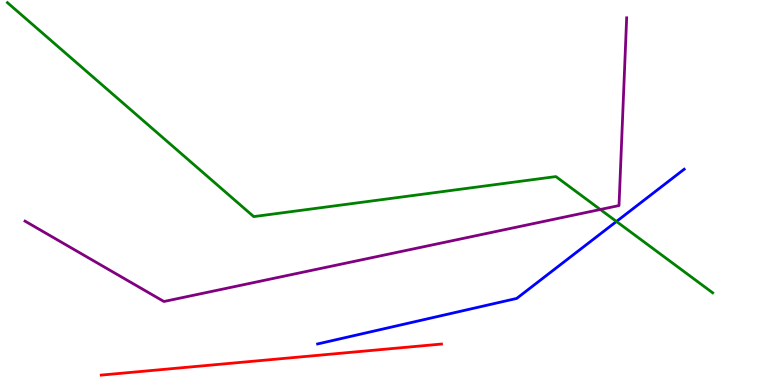[{'lines': ['blue', 'red'], 'intersections': []}, {'lines': ['green', 'red'], 'intersections': []}, {'lines': ['purple', 'red'], 'intersections': []}, {'lines': ['blue', 'green'], 'intersections': [{'x': 7.95, 'y': 4.25}]}, {'lines': ['blue', 'purple'], 'intersections': []}, {'lines': ['green', 'purple'], 'intersections': [{'x': 7.75, 'y': 4.56}]}]